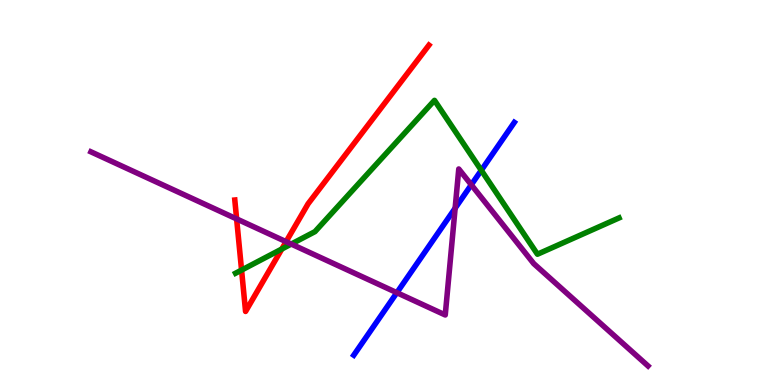[{'lines': ['blue', 'red'], 'intersections': []}, {'lines': ['green', 'red'], 'intersections': [{'x': 3.12, 'y': 2.98}, {'x': 3.64, 'y': 3.53}]}, {'lines': ['purple', 'red'], 'intersections': [{'x': 3.05, 'y': 4.31}, {'x': 3.69, 'y': 3.72}]}, {'lines': ['blue', 'green'], 'intersections': [{'x': 6.21, 'y': 5.58}]}, {'lines': ['blue', 'purple'], 'intersections': [{'x': 5.12, 'y': 2.4}, {'x': 5.87, 'y': 4.59}, {'x': 6.08, 'y': 5.2}]}, {'lines': ['green', 'purple'], 'intersections': [{'x': 3.76, 'y': 3.66}]}]